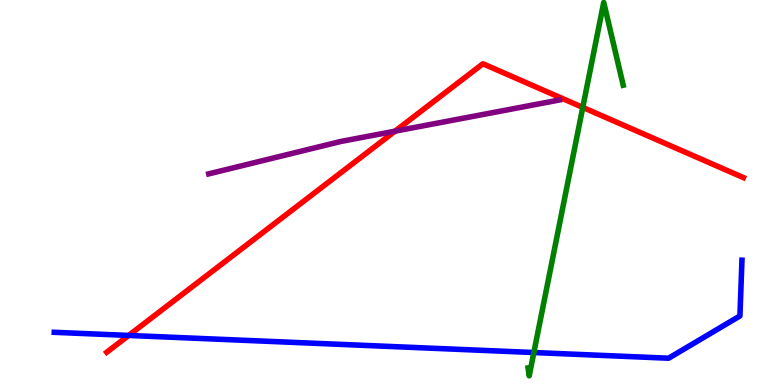[{'lines': ['blue', 'red'], 'intersections': [{'x': 1.66, 'y': 1.29}]}, {'lines': ['green', 'red'], 'intersections': [{'x': 7.52, 'y': 7.21}]}, {'lines': ['purple', 'red'], 'intersections': [{'x': 5.1, 'y': 6.59}]}, {'lines': ['blue', 'green'], 'intersections': [{'x': 6.89, 'y': 0.843}]}, {'lines': ['blue', 'purple'], 'intersections': []}, {'lines': ['green', 'purple'], 'intersections': []}]